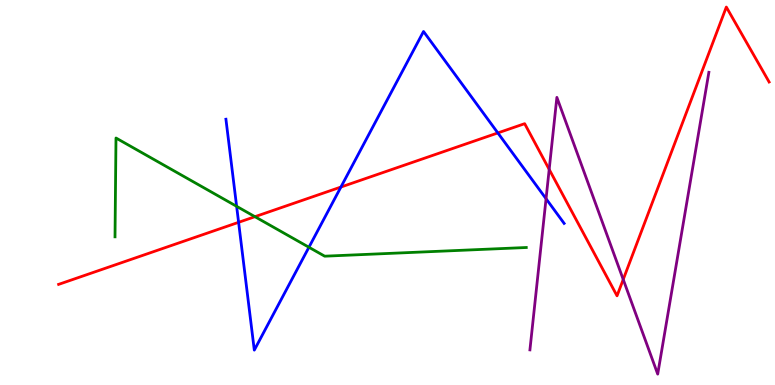[{'lines': ['blue', 'red'], 'intersections': [{'x': 3.08, 'y': 4.23}, {'x': 4.4, 'y': 5.14}, {'x': 6.42, 'y': 6.55}]}, {'lines': ['green', 'red'], 'intersections': [{'x': 3.29, 'y': 4.37}]}, {'lines': ['purple', 'red'], 'intersections': [{'x': 7.09, 'y': 5.6}, {'x': 8.04, 'y': 2.74}]}, {'lines': ['blue', 'green'], 'intersections': [{'x': 3.05, 'y': 4.64}, {'x': 3.99, 'y': 3.58}]}, {'lines': ['blue', 'purple'], 'intersections': [{'x': 7.05, 'y': 4.84}]}, {'lines': ['green', 'purple'], 'intersections': []}]